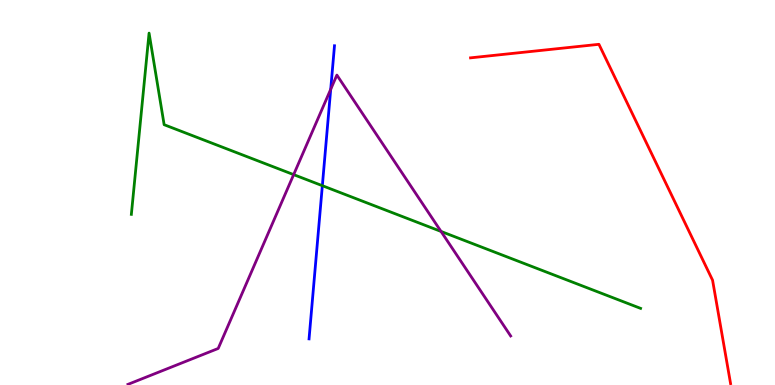[{'lines': ['blue', 'red'], 'intersections': []}, {'lines': ['green', 'red'], 'intersections': []}, {'lines': ['purple', 'red'], 'intersections': []}, {'lines': ['blue', 'green'], 'intersections': [{'x': 4.16, 'y': 5.18}]}, {'lines': ['blue', 'purple'], 'intersections': [{'x': 4.27, 'y': 7.68}]}, {'lines': ['green', 'purple'], 'intersections': [{'x': 3.79, 'y': 5.46}, {'x': 5.69, 'y': 3.99}]}]